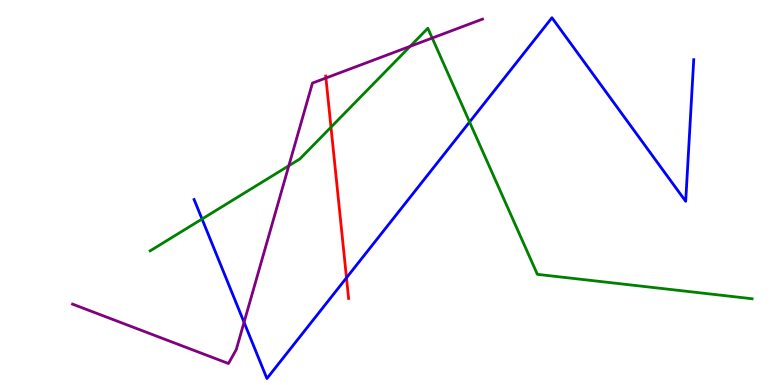[{'lines': ['blue', 'red'], 'intersections': [{'x': 4.47, 'y': 2.78}]}, {'lines': ['green', 'red'], 'intersections': [{'x': 4.27, 'y': 6.7}]}, {'lines': ['purple', 'red'], 'intersections': [{'x': 4.21, 'y': 7.97}]}, {'lines': ['blue', 'green'], 'intersections': [{'x': 2.61, 'y': 4.31}, {'x': 6.06, 'y': 6.83}]}, {'lines': ['blue', 'purple'], 'intersections': [{'x': 3.15, 'y': 1.63}]}, {'lines': ['green', 'purple'], 'intersections': [{'x': 3.73, 'y': 5.7}, {'x': 5.29, 'y': 8.8}, {'x': 5.58, 'y': 9.01}]}]